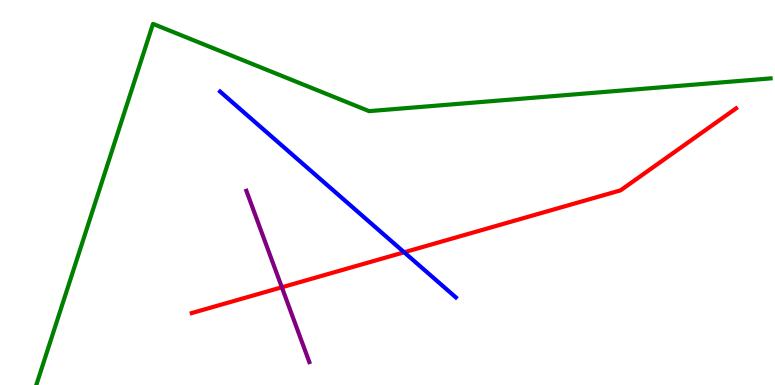[{'lines': ['blue', 'red'], 'intersections': [{'x': 5.22, 'y': 3.45}]}, {'lines': ['green', 'red'], 'intersections': []}, {'lines': ['purple', 'red'], 'intersections': [{'x': 3.64, 'y': 2.54}]}, {'lines': ['blue', 'green'], 'intersections': []}, {'lines': ['blue', 'purple'], 'intersections': []}, {'lines': ['green', 'purple'], 'intersections': []}]